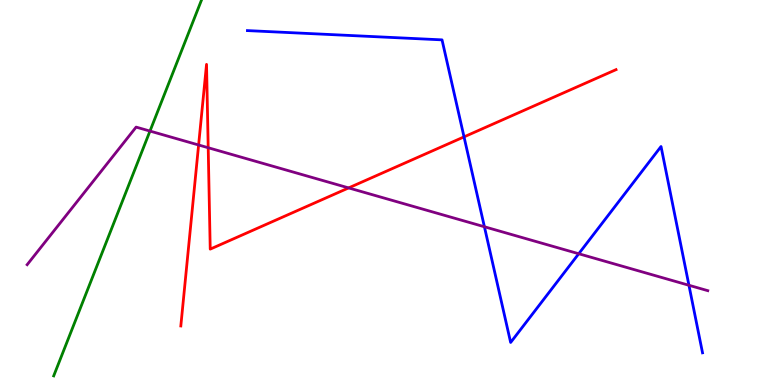[{'lines': ['blue', 'red'], 'intersections': [{'x': 5.99, 'y': 6.44}]}, {'lines': ['green', 'red'], 'intersections': []}, {'lines': ['purple', 'red'], 'intersections': [{'x': 2.56, 'y': 6.23}, {'x': 2.69, 'y': 6.16}, {'x': 4.5, 'y': 5.12}]}, {'lines': ['blue', 'green'], 'intersections': []}, {'lines': ['blue', 'purple'], 'intersections': [{'x': 6.25, 'y': 4.11}, {'x': 7.47, 'y': 3.41}, {'x': 8.89, 'y': 2.59}]}, {'lines': ['green', 'purple'], 'intersections': [{'x': 1.94, 'y': 6.6}]}]